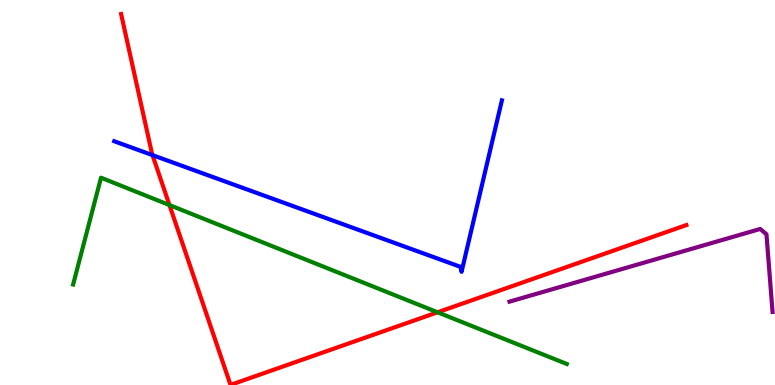[{'lines': ['blue', 'red'], 'intersections': [{'x': 1.97, 'y': 5.97}]}, {'lines': ['green', 'red'], 'intersections': [{'x': 2.19, 'y': 4.67}, {'x': 5.65, 'y': 1.89}]}, {'lines': ['purple', 'red'], 'intersections': []}, {'lines': ['blue', 'green'], 'intersections': []}, {'lines': ['blue', 'purple'], 'intersections': []}, {'lines': ['green', 'purple'], 'intersections': []}]